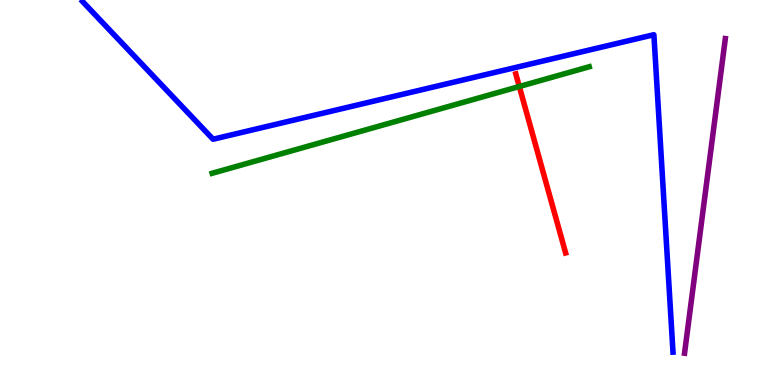[{'lines': ['blue', 'red'], 'intersections': []}, {'lines': ['green', 'red'], 'intersections': [{'x': 6.7, 'y': 7.75}]}, {'lines': ['purple', 'red'], 'intersections': []}, {'lines': ['blue', 'green'], 'intersections': []}, {'lines': ['blue', 'purple'], 'intersections': []}, {'lines': ['green', 'purple'], 'intersections': []}]